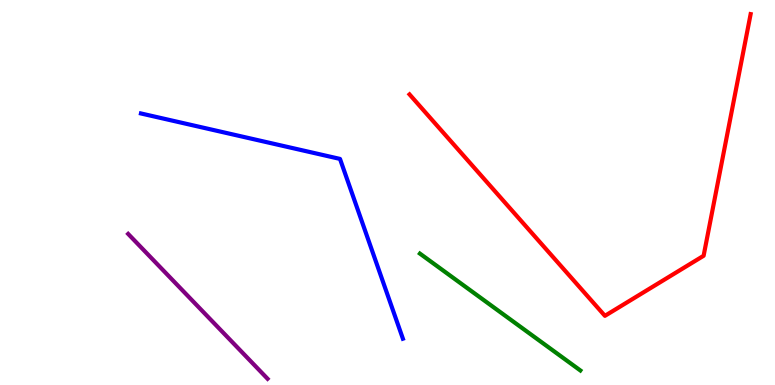[{'lines': ['blue', 'red'], 'intersections': []}, {'lines': ['green', 'red'], 'intersections': []}, {'lines': ['purple', 'red'], 'intersections': []}, {'lines': ['blue', 'green'], 'intersections': []}, {'lines': ['blue', 'purple'], 'intersections': []}, {'lines': ['green', 'purple'], 'intersections': []}]